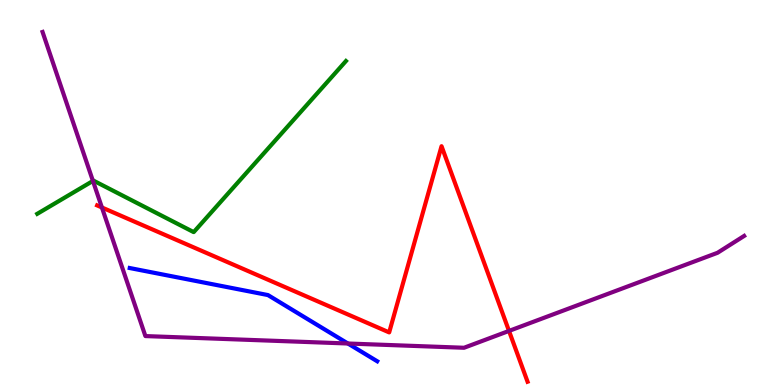[{'lines': ['blue', 'red'], 'intersections': []}, {'lines': ['green', 'red'], 'intersections': []}, {'lines': ['purple', 'red'], 'intersections': [{'x': 1.31, 'y': 4.61}, {'x': 6.57, 'y': 1.4}]}, {'lines': ['blue', 'green'], 'intersections': []}, {'lines': ['blue', 'purple'], 'intersections': [{'x': 4.49, 'y': 1.08}]}, {'lines': ['green', 'purple'], 'intersections': [{'x': 1.2, 'y': 5.3}]}]